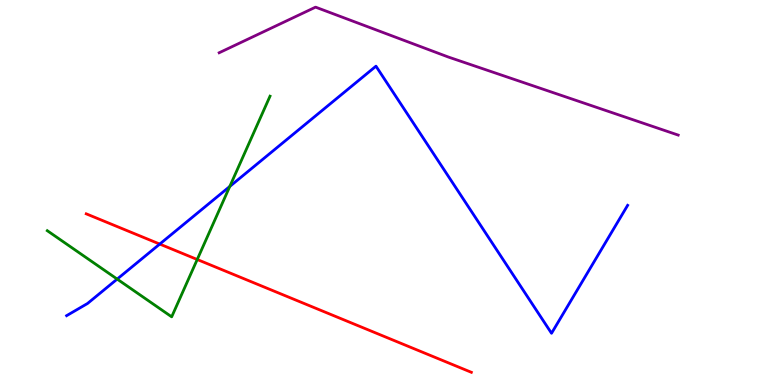[{'lines': ['blue', 'red'], 'intersections': [{'x': 2.06, 'y': 3.66}]}, {'lines': ['green', 'red'], 'intersections': [{'x': 2.54, 'y': 3.26}]}, {'lines': ['purple', 'red'], 'intersections': []}, {'lines': ['blue', 'green'], 'intersections': [{'x': 1.51, 'y': 2.75}, {'x': 2.96, 'y': 5.16}]}, {'lines': ['blue', 'purple'], 'intersections': []}, {'lines': ['green', 'purple'], 'intersections': []}]